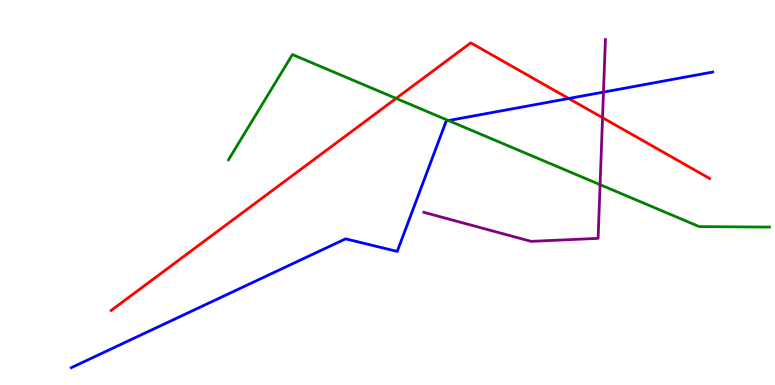[{'lines': ['blue', 'red'], 'intersections': [{'x': 7.34, 'y': 7.44}]}, {'lines': ['green', 'red'], 'intersections': [{'x': 5.11, 'y': 7.44}]}, {'lines': ['purple', 'red'], 'intersections': [{'x': 7.77, 'y': 6.94}]}, {'lines': ['blue', 'green'], 'intersections': [{'x': 5.79, 'y': 6.87}]}, {'lines': ['blue', 'purple'], 'intersections': [{'x': 7.79, 'y': 7.61}]}, {'lines': ['green', 'purple'], 'intersections': [{'x': 7.74, 'y': 5.2}]}]